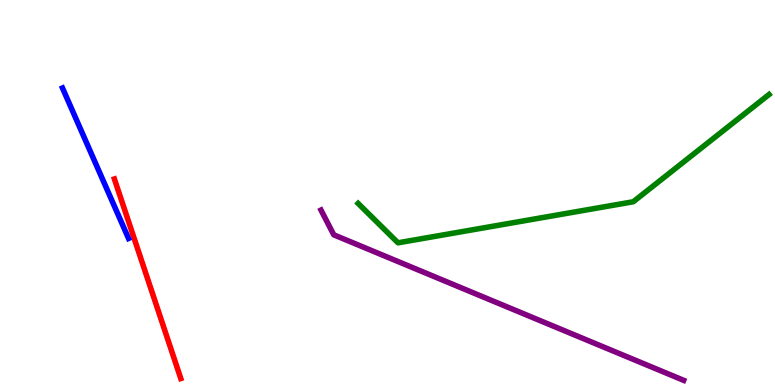[{'lines': ['blue', 'red'], 'intersections': []}, {'lines': ['green', 'red'], 'intersections': []}, {'lines': ['purple', 'red'], 'intersections': []}, {'lines': ['blue', 'green'], 'intersections': []}, {'lines': ['blue', 'purple'], 'intersections': []}, {'lines': ['green', 'purple'], 'intersections': []}]